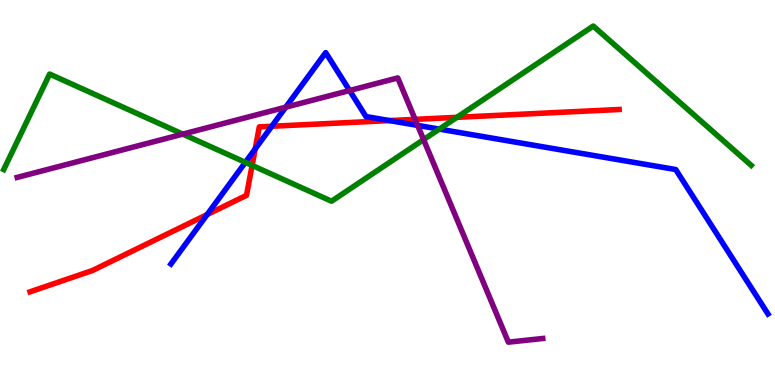[{'lines': ['blue', 'red'], 'intersections': [{'x': 2.67, 'y': 4.43}, {'x': 3.29, 'y': 6.13}, {'x': 3.51, 'y': 6.72}, {'x': 5.03, 'y': 6.87}]}, {'lines': ['green', 'red'], 'intersections': [{'x': 3.25, 'y': 5.7}, {'x': 5.9, 'y': 6.95}]}, {'lines': ['purple', 'red'], 'intersections': [{'x': 5.36, 'y': 6.9}]}, {'lines': ['blue', 'green'], 'intersections': [{'x': 3.17, 'y': 5.78}, {'x': 5.67, 'y': 6.65}]}, {'lines': ['blue', 'purple'], 'intersections': [{'x': 3.69, 'y': 7.22}, {'x': 4.51, 'y': 7.65}, {'x': 5.39, 'y': 6.74}]}, {'lines': ['green', 'purple'], 'intersections': [{'x': 2.36, 'y': 6.52}, {'x': 5.47, 'y': 6.37}]}]